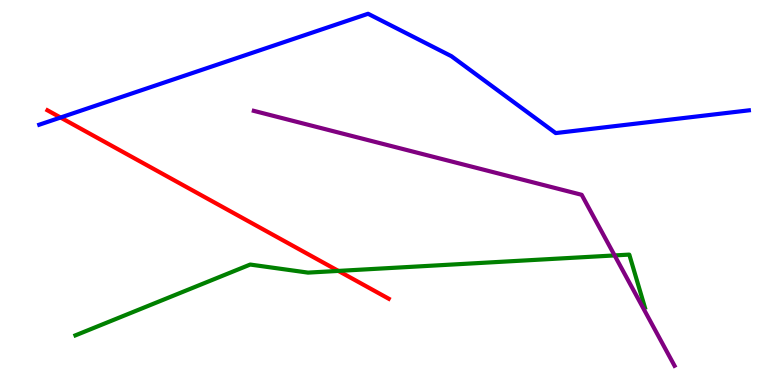[{'lines': ['blue', 'red'], 'intersections': [{'x': 0.781, 'y': 6.95}]}, {'lines': ['green', 'red'], 'intersections': [{'x': 4.37, 'y': 2.96}]}, {'lines': ['purple', 'red'], 'intersections': []}, {'lines': ['blue', 'green'], 'intersections': []}, {'lines': ['blue', 'purple'], 'intersections': []}, {'lines': ['green', 'purple'], 'intersections': [{'x': 7.93, 'y': 3.37}]}]